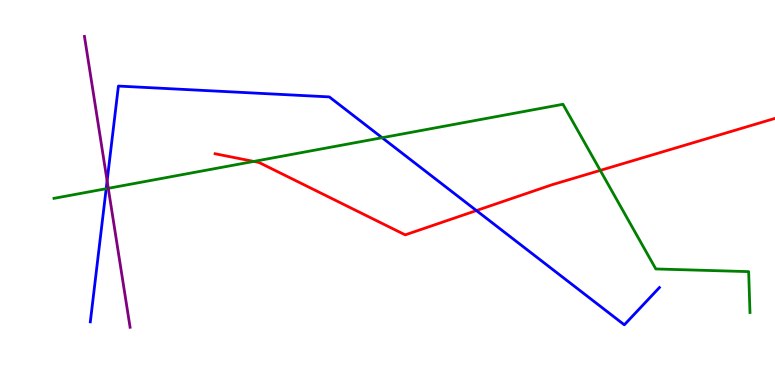[{'lines': ['blue', 'red'], 'intersections': [{'x': 6.15, 'y': 4.53}]}, {'lines': ['green', 'red'], 'intersections': [{'x': 3.27, 'y': 5.81}, {'x': 7.75, 'y': 5.57}]}, {'lines': ['purple', 'red'], 'intersections': []}, {'lines': ['blue', 'green'], 'intersections': [{'x': 1.37, 'y': 5.1}, {'x': 4.93, 'y': 6.42}]}, {'lines': ['blue', 'purple'], 'intersections': [{'x': 1.38, 'y': 5.3}]}, {'lines': ['green', 'purple'], 'intersections': [{'x': 1.4, 'y': 5.11}]}]